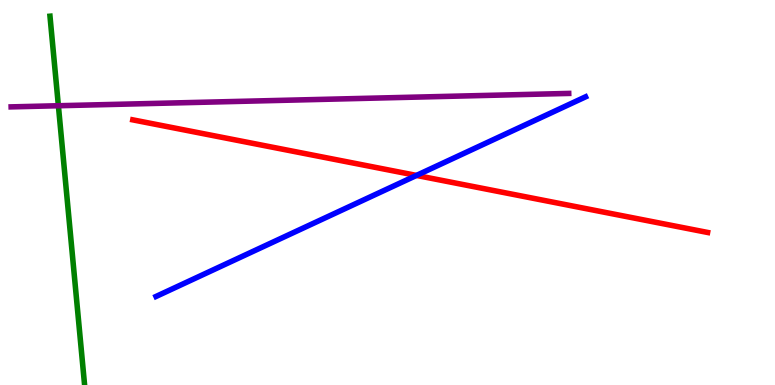[{'lines': ['blue', 'red'], 'intersections': [{'x': 5.37, 'y': 5.44}]}, {'lines': ['green', 'red'], 'intersections': []}, {'lines': ['purple', 'red'], 'intersections': []}, {'lines': ['blue', 'green'], 'intersections': []}, {'lines': ['blue', 'purple'], 'intersections': []}, {'lines': ['green', 'purple'], 'intersections': [{'x': 0.753, 'y': 7.25}]}]